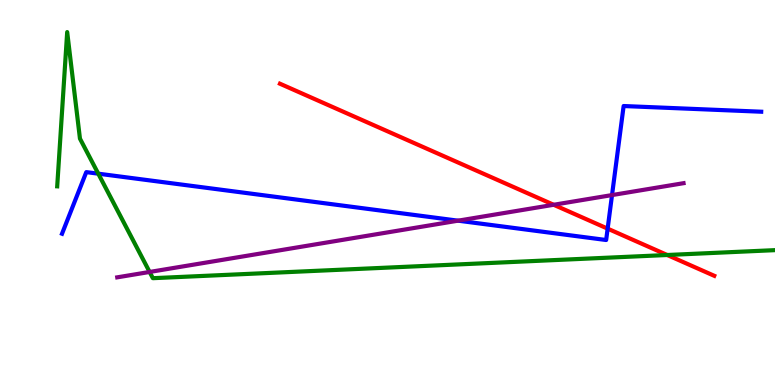[{'lines': ['blue', 'red'], 'intersections': [{'x': 7.84, 'y': 4.06}]}, {'lines': ['green', 'red'], 'intersections': [{'x': 8.61, 'y': 3.38}]}, {'lines': ['purple', 'red'], 'intersections': [{'x': 7.14, 'y': 4.68}]}, {'lines': ['blue', 'green'], 'intersections': [{'x': 1.27, 'y': 5.49}]}, {'lines': ['blue', 'purple'], 'intersections': [{'x': 5.91, 'y': 4.27}, {'x': 7.9, 'y': 4.93}]}, {'lines': ['green', 'purple'], 'intersections': [{'x': 1.93, 'y': 2.94}]}]